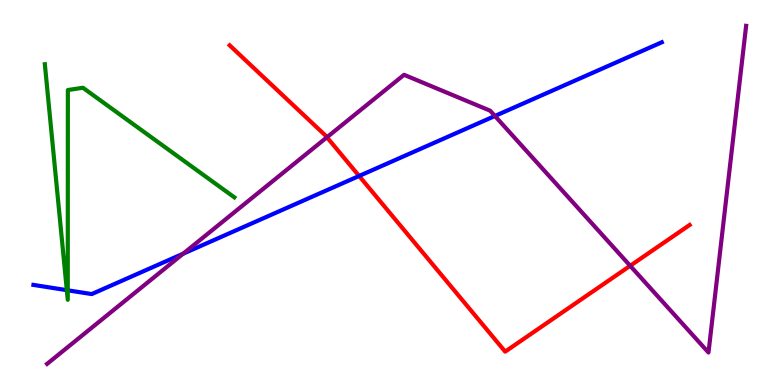[{'lines': ['blue', 'red'], 'intersections': [{'x': 4.63, 'y': 5.43}]}, {'lines': ['green', 'red'], 'intersections': []}, {'lines': ['purple', 'red'], 'intersections': [{'x': 4.22, 'y': 6.43}, {'x': 8.13, 'y': 3.1}]}, {'lines': ['blue', 'green'], 'intersections': [{'x': 0.862, 'y': 2.46}, {'x': 0.874, 'y': 2.46}]}, {'lines': ['blue', 'purple'], 'intersections': [{'x': 2.36, 'y': 3.41}, {'x': 6.39, 'y': 6.99}]}, {'lines': ['green', 'purple'], 'intersections': []}]